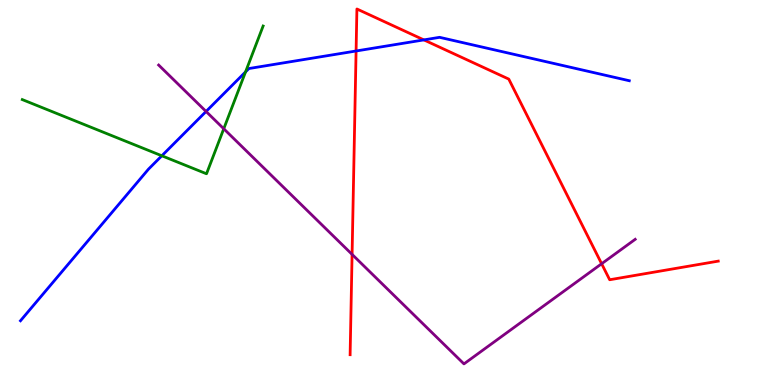[{'lines': ['blue', 'red'], 'intersections': [{'x': 4.59, 'y': 8.68}, {'x': 5.47, 'y': 8.96}]}, {'lines': ['green', 'red'], 'intersections': []}, {'lines': ['purple', 'red'], 'intersections': [{'x': 4.54, 'y': 3.39}, {'x': 7.76, 'y': 3.15}]}, {'lines': ['blue', 'green'], 'intersections': [{'x': 2.09, 'y': 5.95}, {'x': 3.17, 'y': 8.13}]}, {'lines': ['blue', 'purple'], 'intersections': [{'x': 2.66, 'y': 7.1}]}, {'lines': ['green', 'purple'], 'intersections': [{'x': 2.89, 'y': 6.66}]}]